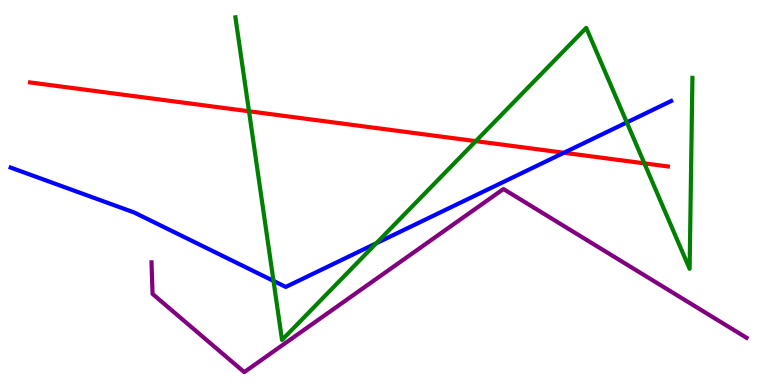[{'lines': ['blue', 'red'], 'intersections': [{'x': 7.28, 'y': 6.03}]}, {'lines': ['green', 'red'], 'intersections': [{'x': 3.21, 'y': 7.11}, {'x': 6.14, 'y': 6.33}, {'x': 8.31, 'y': 5.76}]}, {'lines': ['purple', 'red'], 'intersections': []}, {'lines': ['blue', 'green'], 'intersections': [{'x': 3.53, 'y': 2.7}, {'x': 4.86, 'y': 3.68}, {'x': 8.09, 'y': 6.82}]}, {'lines': ['blue', 'purple'], 'intersections': []}, {'lines': ['green', 'purple'], 'intersections': []}]